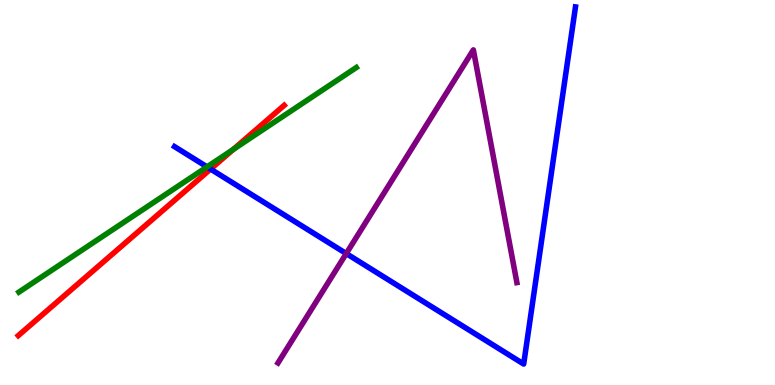[{'lines': ['blue', 'red'], 'intersections': [{'x': 2.72, 'y': 5.61}]}, {'lines': ['green', 'red'], 'intersections': [{'x': 3.01, 'y': 6.12}]}, {'lines': ['purple', 'red'], 'intersections': []}, {'lines': ['blue', 'green'], 'intersections': [{'x': 2.67, 'y': 5.67}]}, {'lines': ['blue', 'purple'], 'intersections': [{'x': 4.47, 'y': 3.41}]}, {'lines': ['green', 'purple'], 'intersections': []}]